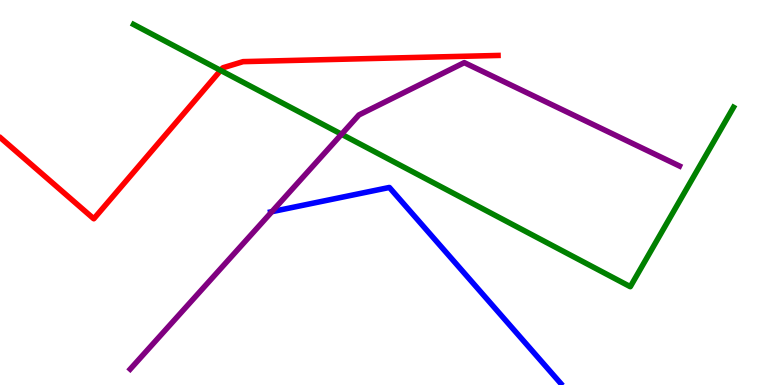[{'lines': ['blue', 'red'], 'intersections': []}, {'lines': ['green', 'red'], 'intersections': [{'x': 2.85, 'y': 8.17}]}, {'lines': ['purple', 'red'], 'intersections': []}, {'lines': ['blue', 'green'], 'intersections': []}, {'lines': ['blue', 'purple'], 'intersections': [{'x': 3.51, 'y': 4.5}]}, {'lines': ['green', 'purple'], 'intersections': [{'x': 4.41, 'y': 6.51}]}]